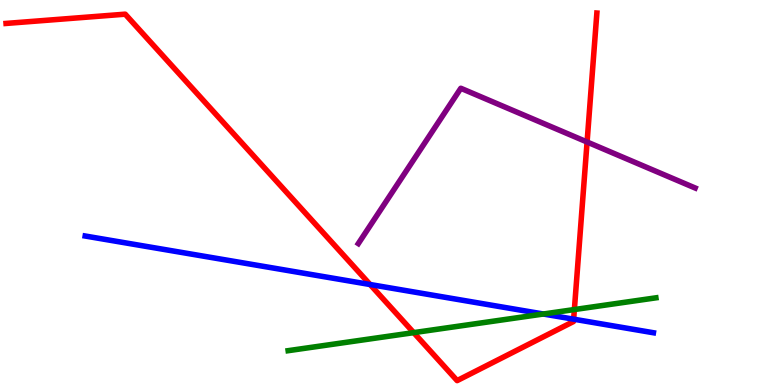[{'lines': ['blue', 'red'], 'intersections': [{'x': 4.78, 'y': 2.61}, {'x': 7.4, 'y': 1.71}]}, {'lines': ['green', 'red'], 'intersections': [{'x': 5.34, 'y': 1.36}, {'x': 7.41, 'y': 1.96}]}, {'lines': ['purple', 'red'], 'intersections': [{'x': 7.58, 'y': 6.31}]}, {'lines': ['blue', 'green'], 'intersections': [{'x': 7.01, 'y': 1.84}]}, {'lines': ['blue', 'purple'], 'intersections': []}, {'lines': ['green', 'purple'], 'intersections': []}]